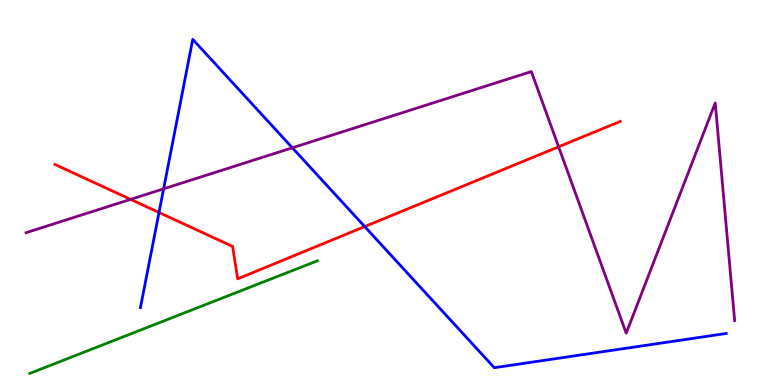[{'lines': ['blue', 'red'], 'intersections': [{'x': 2.05, 'y': 4.48}, {'x': 4.71, 'y': 4.11}]}, {'lines': ['green', 'red'], 'intersections': []}, {'lines': ['purple', 'red'], 'intersections': [{'x': 1.69, 'y': 4.82}, {'x': 7.21, 'y': 6.19}]}, {'lines': ['blue', 'green'], 'intersections': []}, {'lines': ['blue', 'purple'], 'intersections': [{'x': 2.11, 'y': 5.1}, {'x': 3.77, 'y': 6.16}]}, {'lines': ['green', 'purple'], 'intersections': []}]